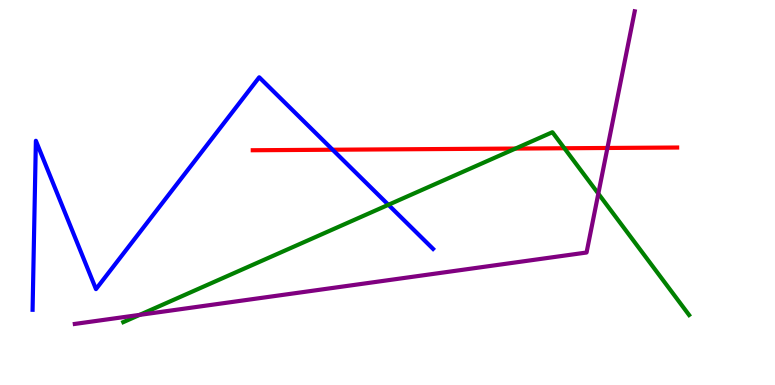[{'lines': ['blue', 'red'], 'intersections': [{'x': 4.29, 'y': 6.11}]}, {'lines': ['green', 'red'], 'intersections': [{'x': 6.65, 'y': 6.14}, {'x': 7.28, 'y': 6.15}]}, {'lines': ['purple', 'red'], 'intersections': [{'x': 7.84, 'y': 6.16}]}, {'lines': ['blue', 'green'], 'intersections': [{'x': 5.01, 'y': 4.68}]}, {'lines': ['blue', 'purple'], 'intersections': []}, {'lines': ['green', 'purple'], 'intersections': [{'x': 1.8, 'y': 1.82}, {'x': 7.72, 'y': 4.97}]}]